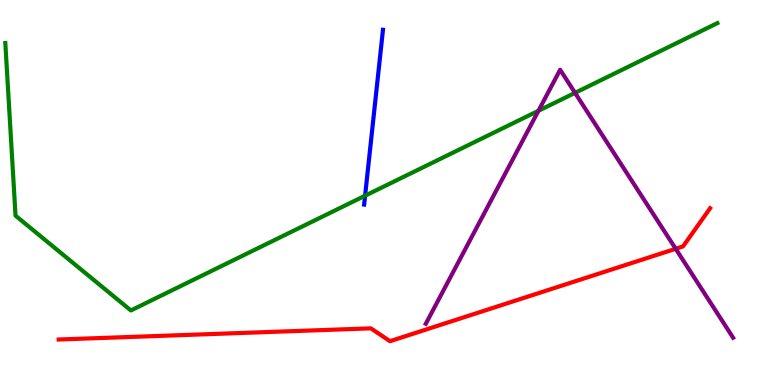[{'lines': ['blue', 'red'], 'intersections': []}, {'lines': ['green', 'red'], 'intersections': []}, {'lines': ['purple', 'red'], 'intersections': [{'x': 8.72, 'y': 3.54}]}, {'lines': ['blue', 'green'], 'intersections': [{'x': 4.71, 'y': 4.92}]}, {'lines': ['blue', 'purple'], 'intersections': []}, {'lines': ['green', 'purple'], 'intersections': [{'x': 6.95, 'y': 7.12}, {'x': 7.42, 'y': 7.59}]}]